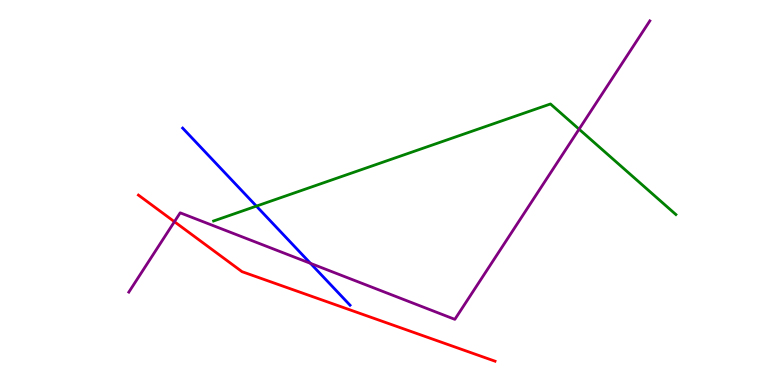[{'lines': ['blue', 'red'], 'intersections': []}, {'lines': ['green', 'red'], 'intersections': []}, {'lines': ['purple', 'red'], 'intersections': [{'x': 2.25, 'y': 4.24}]}, {'lines': ['blue', 'green'], 'intersections': [{'x': 3.31, 'y': 4.65}]}, {'lines': ['blue', 'purple'], 'intersections': [{'x': 4.01, 'y': 3.16}]}, {'lines': ['green', 'purple'], 'intersections': [{'x': 7.47, 'y': 6.64}]}]